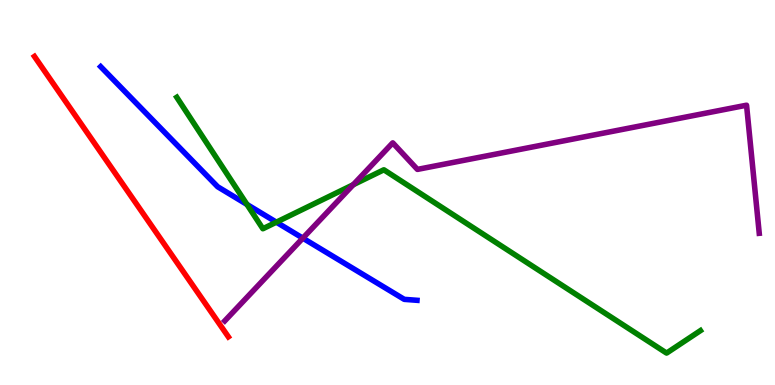[{'lines': ['blue', 'red'], 'intersections': []}, {'lines': ['green', 'red'], 'intersections': []}, {'lines': ['purple', 'red'], 'intersections': []}, {'lines': ['blue', 'green'], 'intersections': [{'x': 3.19, 'y': 4.69}, {'x': 3.57, 'y': 4.23}]}, {'lines': ['blue', 'purple'], 'intersections': [{'x': 3.91, 'y': 3.81}]}, {'lines': ['green', 'purple'], 'intersections': [{'x': 4.56, 'y': 5.2}]}]